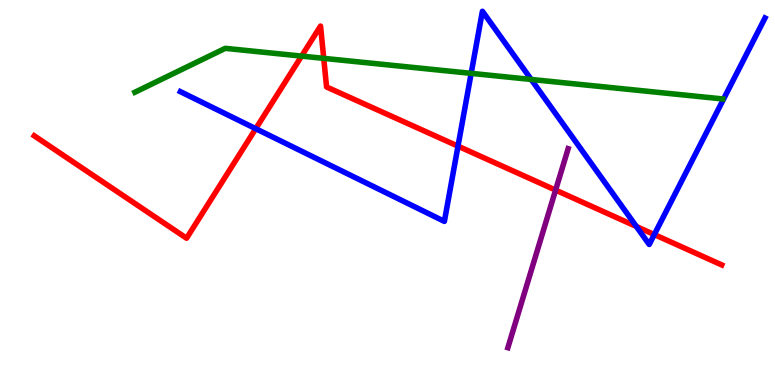[{'lines': ['blue', 'red'], 'intersections': [{'x': 3.3, 'y': 6.66}, {'x': 5.91, 'y': 6.2}, {'x': 8.21, 'y': 4.12}, {'x': 8.44, 'y': 3.91}]}, {'lines': ['green', 'red'], 'intersections': [{'x': 3.89, 'y': 8.54}, {'x': 4.18, 'y': 8.48}]}, {'lines': ['purple', 'red'], 'intersections': [{'x': 7.17, 'y': 5.06}]}, {'lines': ['blue', 'green'], 'intersections': [{'x': 6.08, 'y': 8.09}, {'x': 6.85, 'y': 7.94}]}, {'lines': ['blue', 'purple'], 'intersections': []}, {'lines': ['green', 'purple'], 'intersections': []}]